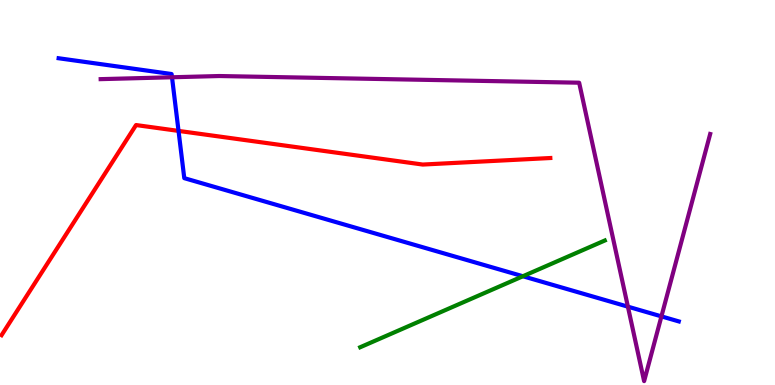[{'lines': ['blue', 'red'], 'intersections': [{'x': 2.3, 'y': 6.6}]}, {'lines': ['green', 'red'], 'intersections': []}, {'lines': ['purple', 'red'], 'intersections': []}, {'lines': ['blue', 'green'], 'intersections': [{'x': 6.75, 'y': 2.82}]}, {'lines': ['blue', 'purple'], 'intersections': [{'x': 2.22, 'y': 7.99}, {'x': 8.1, 'y': 2.03}, {'x': 8.53, 'y': 1.78}]}, {'lines': ['green', 'purple'], 'intersections': []}]